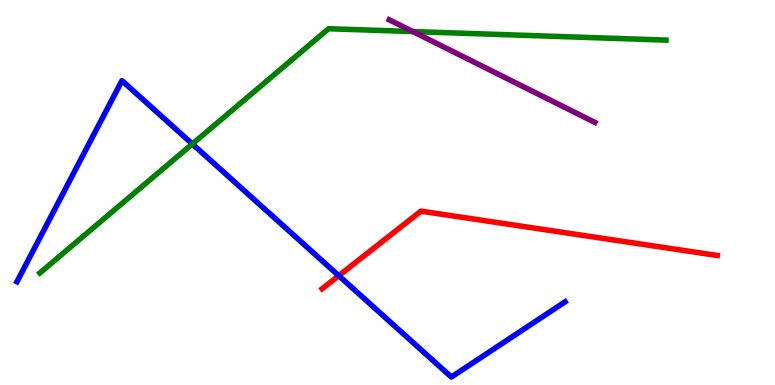[{'lines': ['blue', 'red'], 'intersections': [{'x': 4.37, 'y': 2.84}]}, {'lines': ['green', 'red'], 'intersections': []}, {'lines': ['purple', 'red'], 'intersections': []}, {'lines': ['blue', 'green'], 'intersections': [{'x': 2.48, 'y': 6.26}]}, {'lines': ['blue', 'purple'], 'intersections': []}, {'lines': ['green', 'purple'], 'intersections': [{'x': 5.33, 'y': 9.18}]}]